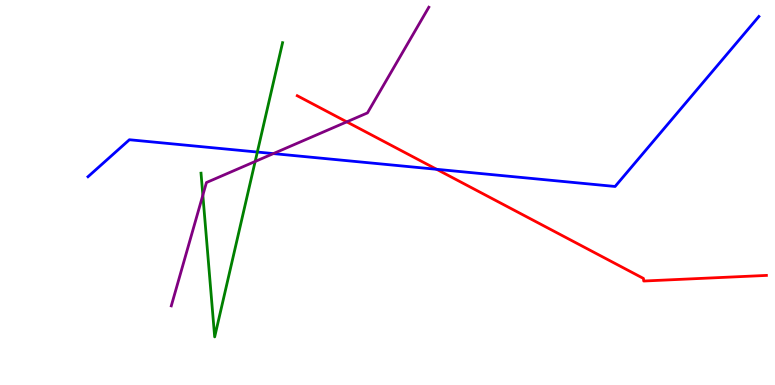[{'lines': ['blue', 'red'], 'intersections': [{'x': 5.63, 'y': 5.6}]}, {'lines': ['green', 'red'], 'intersections': []}, {'lines': ['purple', 'red'], 'intersections': [{'x': 4.47, 'y': 6.83}]}, {'lines': ['blue', 'green'], 'intersections': [{'x': 3.32, 'y': 6.05}]}, {'lines': ['blue', 'purple'], 'intersections': [{'x': 3.53, 'y': 6.01}]}, {'lines': ['green', 'purple'], 'intersections': [{'x': 2.62, 'y': 4.93}, {'x': 3.29, 'y': 5.81}]}]